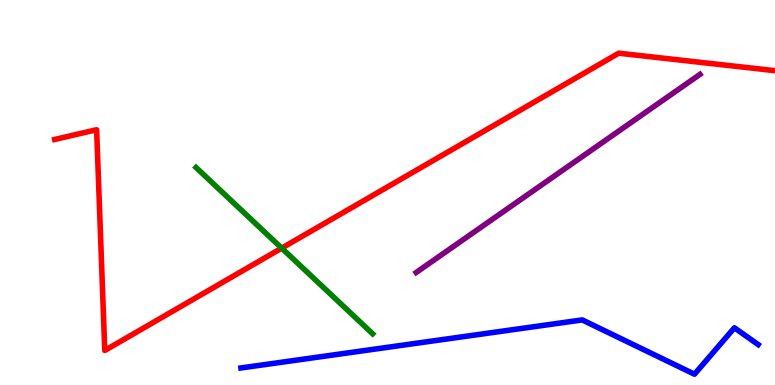[{'lines': ['blue', 'red'], 'intersections': []}, {'lines': ['green', 'red'], 'intersections': [{'x': 3.63, 'y': 3.55}]}, {'lines': ['purple', 'red'], 'intersections': []}, {'lines': ['blue', 'green'], 'intersections': []}, {'lines': ['blue', 'purple'], 'intersections': []}, {'lines': ['green', 'purple'], 'intersections': []}]